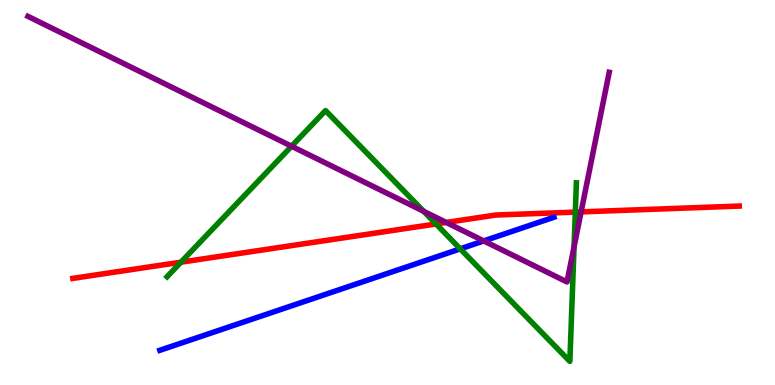[{'lines': ['blue', 'red'], 'intersections': []}, {'lines': ['green', 'red'], 'intersections': [{'x': 2.33, 'y': 3.19}, {'x': 5.63, 'y': 4.18}, {'x': 7.42, 'y': 4.49}]}, {'lines': ['purple', 'red'], 'intersections': [{'x': 5.76, 'y': 4.22}, {'x': 7.5, 'y': 4.5}]}, {'lines': ['blue', 'green'], 'intersections': [{'x': 5.94, 'y': 3.54}]}, {'lines': ['blue', 'purple'], 'intersections': [{'x': 6.24, 'y': 3.74}]}, {'lines': ['green', 'purple'], 'intersections': [{'x': 3.76, 'y': 6.2}, {'x': 5.47, 'y': 4.51}, {'x': 7.41, 'y': 3.59}]}]